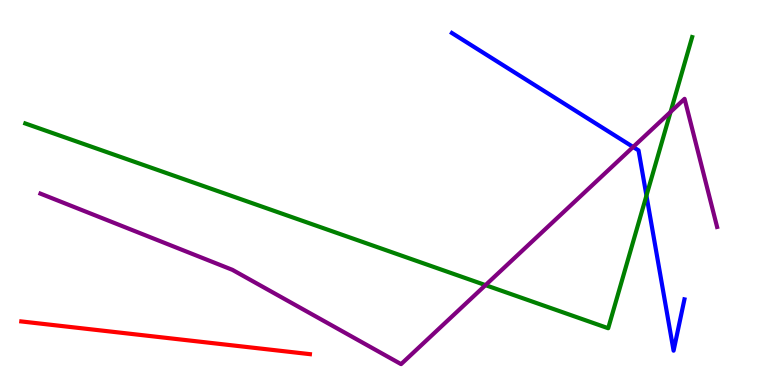[{'lines': ['blue', 'red'], 'intersections': []}, {'lines': ['green', 'red'], 'intersections': []}, {'lines': ['purple', 'red'], 'intersections': []}, {'lines': ['blue', 'green'], 'intersections': [{'x': 8.34, 'y': 4.92}]}, {'lines': ['blue', 'purple'], 'intersections': [{'x': 8.17, 'y': 6.18}]}, {'lines': ['green', 'purple'], 'intersections': [{'x': 6.26, 'y': 2.59}, {'x': 8.65, 'y': 7.09}]}]